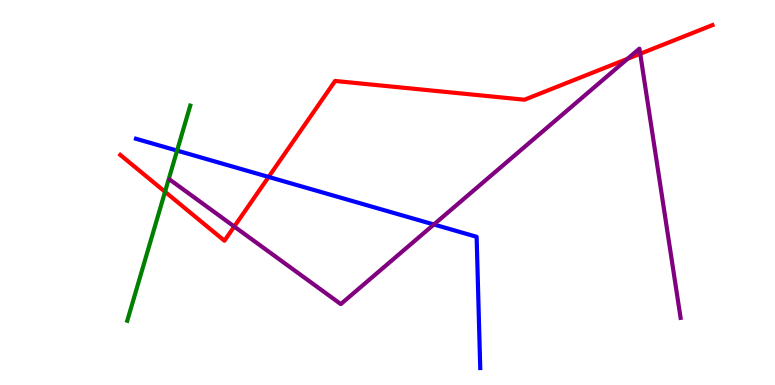[{'lines': ['blue', 'red'], 'intersections': [{'x': 3.47, 'y': 5.4}]}, {'lines': ['green', 'red'], 'intersections': [{'x': 2.13, 'y': 5.02}]}, {'lines': ['purple', 'red'], 'intersections': [{'x': 3.02, 'y': 4.12}, {'x': 8.1, 'y': 8.47}, {'x': 8.26, 'y': 8.6}]}, {'lines': ['blue', 'green'], 'intersections': [{'x': 2.29, 'y': 6.09}]}, {'lines': ['blue', 'purple'], 'intersections': [{'x': 5.6, 'y': 4.17}]}, {'lines': ['green', 'purple'], 'intersections': []}]